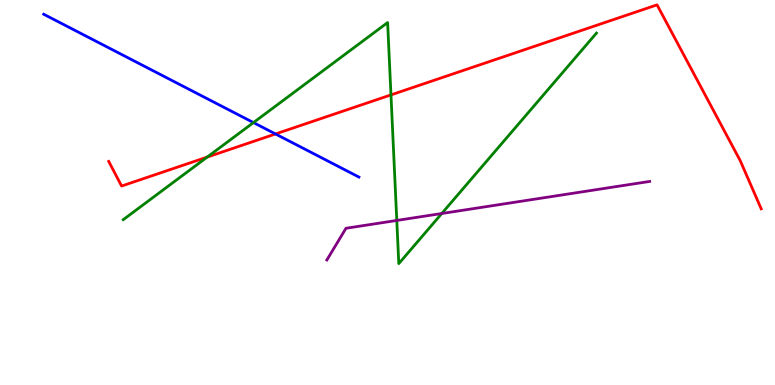[{'lines': ['blue', 'red'], 'intersections': [{'x': 3.55, 'y': 6.52}]}, {'lines': ['green', 'red'], 'intersections': [{'x': 2.67, 'y': 5.92}, {'x': 5.04, 'y': 7.54}]}, {'lines': ['purple', 'red'], 'intersections': []}, {'lines': ['blue', 'green'], 'intersections': [{'x': 3.27, 'y': 6.82}]}, {'lines': ['blue', 'purple'], 'intersections': []}, {'lines': ['green', 'purple'], 'intersections': [{'x': 5.12, 'y': 4.27}, {'x': 5.7, 'y': 4.45}]}]